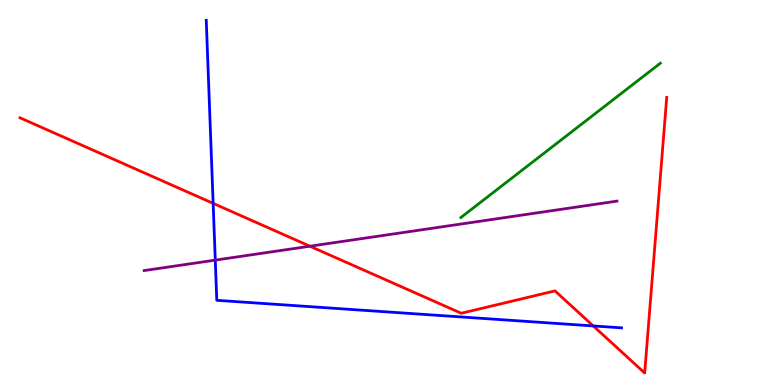[{'lines': ['blue', 'red'], 'intersections': [{'x': 2.75, 'y': 4.72}, {'x': 7.66, 'y': 1.53}]}, {'lines': ['green', 'red'], 'intersections': []}, {'lines': ['purple', 'red'], 'intersections': [{'x': 4.0, 'y': 3.6}]}, {'lines': ['blue', 'green'], 'intersections': []}, {'lines': ['blue', 'purple'], 'intersections': [{'x': 2.78, 'y': 3.24}]}, {'lines': ['green', 'purple'], 'intersections': []}]